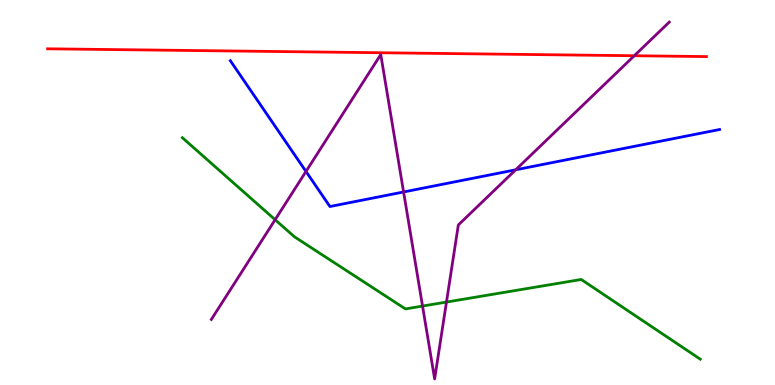[{'lines': ['blue', 'red'], 'intersections': []}, {'lines': ['green', 'red'], 'intersections': []}, {'lines': ['purple', 'red'], 'intersections': [{'x': 8.18, 'y': 8.55}]}, {'lines': ['blue', 'green'], 'intersections': []}, {'lines': ['blue', 'purple'], 'intersections': [{'x': 3.95, 'y': 5.55}, {'x': 5.21, 'y': 5.01}, {'x': 6.65, 'y': 5.59}]}, {'lines': ['green', 'purple'], 'intersections': [{'x': 3.55, 'y': 4.29}, {'x': 5.45, 'y': 2.05}, {'x': 5.76, 'y': 2.15}]}]